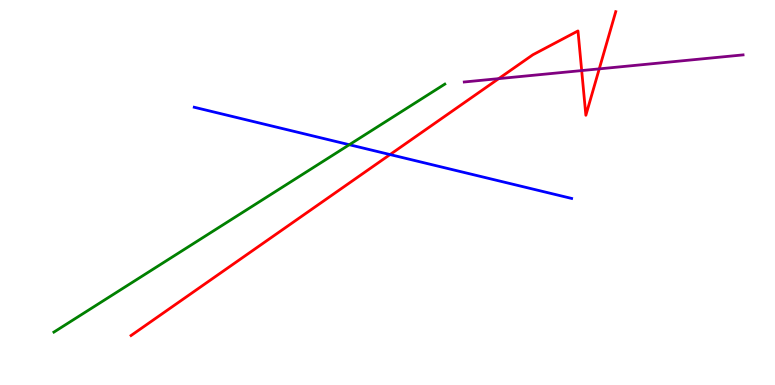[{'lines': ['blue', 'red'], 'intersections': [{'x': 5.03, 'y': 5.99}]}, {'lines': ['green', 'red'], 'intersections': []}, {'lines': ['purple', 'red'], 'intersections': [{'x': 6.43, 'y': 7.96}, {'x': 7.51, 'y': 8.17}, {'x': 7.73, 'y': 8.21}]}, {'lines': ['blue', 'green'], 'intersections': [{'x': 4.51, 'y': 6.24}]}, {'lines': ['blue', 'purple'], 'intersections': []}, {'lines': ['green', 'purple'], 'intersections': []}]